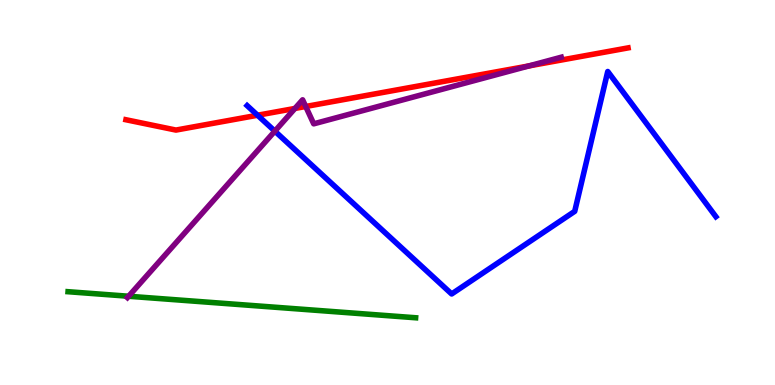[{'lines': ['blue', 'red'], 'intersections': [{'x': 3.32, 'y': 7.01}]}, {'lines': ['green', 'red'], 'intersections': []}, {'lines': ['purple', 'red'], 'intersections': [{'x': 3.81, 'y': 7.18}, {'x': 3.94, 'y': 7.23}, {'x': 6.83, 'y': 8.29}]}, {'lines': ['blue', 'green'], 'intersections': []}, {'lines': ['blue', 'purple'], 'intersections': [{'x': 3.55, 'y': 6.59}]}, {'lines': ['green', 'purple'], 'intersections': [{'x': 1.66, 'y': 2.31}]}]